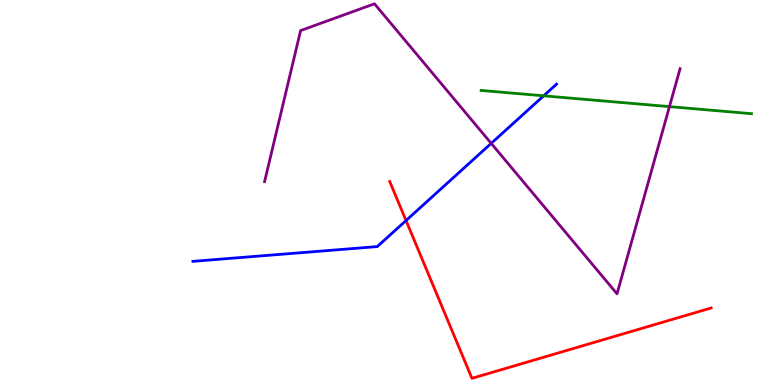[{'lines': ['blue', 'red'], 'intersections': [{'x': 5.24, 'y': 4.27}]}, {'lines': ['green', 'red'], 'intersections': []}, {'lines': ['purple', 'red'], 'intersections': []}, {'lines': ['blue', 'green'], 'intersections': [{'x': 7.02, 'y': 7.51}]}, {'lines': ['blue', 'purple'], 'intersections': [{'x': 6.34, 'y': 6.28}]}, {'lines': ['green', 'purple'], 'intersections': [{'x': 8.64, 'y': 7.23}]}]